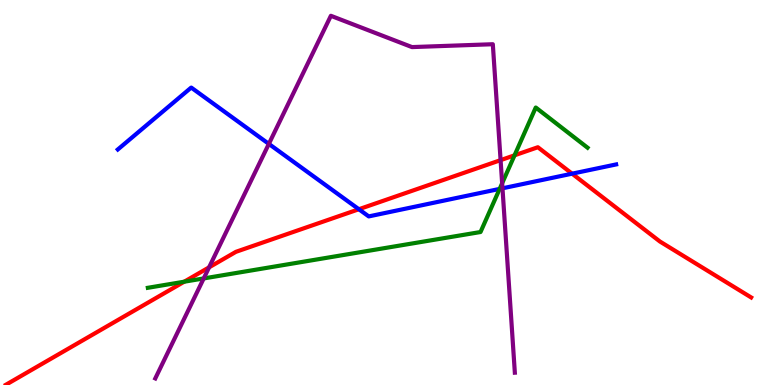[{'lines': ['blue', 'red'], 'intersections': [{'x': 4.63, 'y': 4.57}, {'x': 7.38, 'y': 5.49}]}, {'lines': ['green', 'red'], 'intersections': [{'x': 2.38, 'y': 2.68}, {'x': 6.64, 'y': 5.97}]}, {'lines': ['purple', 'red'], 'intersections': [{'x': 2.7, 'y': 3.06}, {'x': 6.46, 'y': 5.84}]}, {'lines': ['blue', 'green'], 'intersections': [{'x': 6.45, 'y': 5.09}]}, {'lines': ['blue', 'purple'], 'intersections': [{'x': 3.47, 'y': 6.26}, {'x': 6.48, 'y': 5.11}]}, {'lines': ['green', 'purple'], 'intersections': [{'x': 2.63, 'y': 2.77}, {'x': 6.48, 'y': 5.24}]}]